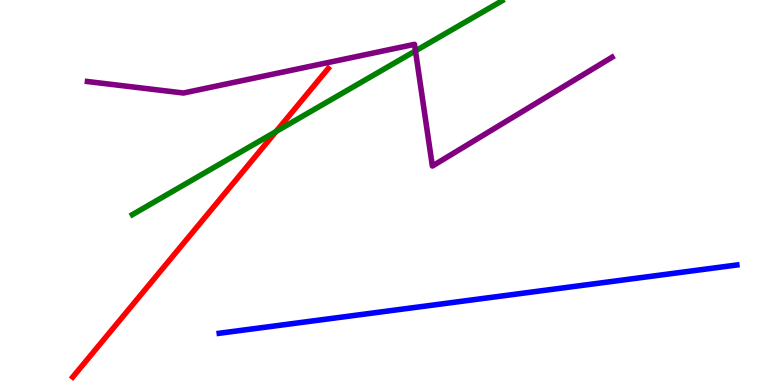[{'lines': ['blue', 'red'], 'intersections': []}, {'lines': ['green', 'red'], 'intersections': [{'x': 3.56, 'y': 6.58}]}, {'lines': ['purple', 'red'], 'intersections': []}, {'lines': ['blue', 'green'], 'intersections': []}, {'lines': ['blue', 'purple'], 'intersections': []}, {'lines': ['green', 'purple'], 'intersections': [{'x': 5.36, 'y': 8.68}]}]